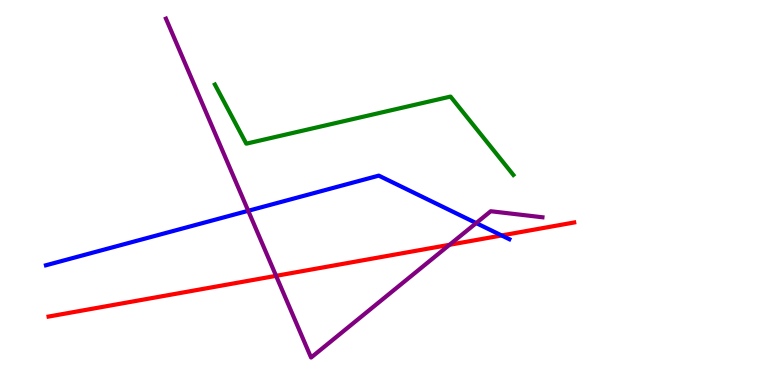[{'lines': ['blue', 'red'], 'intersections': [{'x': 6.47, 'y': 3.88}]}, {'lines': ['green', 'red'], 'intersections': []}, {'lines': ['purple', 'red'], 'intersections': [{'x': 3.56, 'y': 2.84}, {'x': 5.8, 'y': 3.64}]}, {'lines': ['blue', 'green'], 'intersections': []}, {'lines': ['blue', 'purple'], 'intersections': [{'x': 3.2, 'y': 4.52}, {'x': 6.14, 'y': 4.21}]}, {'lines': ['green', 'purple'], 'intersections': []}]